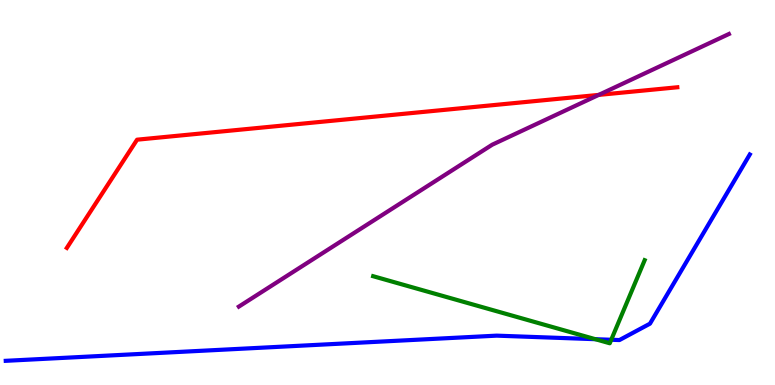[{'lines': ['blue', 'red'], 'intersections': []}, {'lines': ['green', 'red'], 'intersections': []}, {'lines': ['purple', 'red'], 'intersections': [{'x': 7.73, 'y': 7.54}]}, {'lines': ['blue', 'green'], 'intersections': [{'x': 7.68, 'y': 1.19}, {'x': 7.89, 'y': 1.17}]}, {'lines': ['blue', 'purple'], 'intersections': []}, {'lines': ['green', 'purple'], 'intersections': []}]